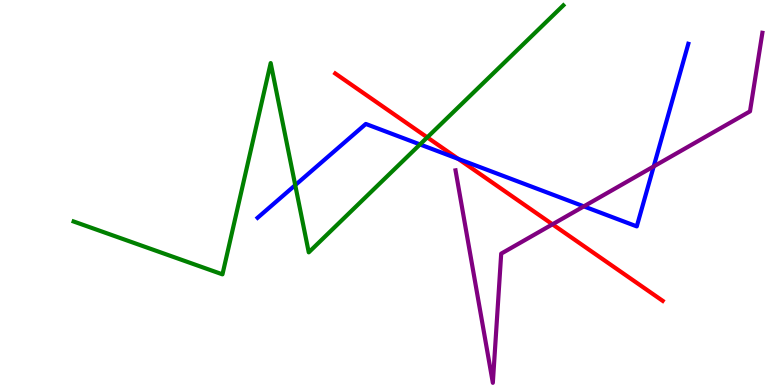[{'lines': ['blue', 'red'], 'intersections': [{'x': 5.91, 'y': 5.87}]}, {'lines': ['green', 'red'], 'intersections': [{'x': 5.51, 'y': 6.43}]}, {'lines': ['purple', 'red'], 'intersections': [{'x': 7.13, 'y': 4.17}]}, {'lines': ['blue', 'green'], 'intersections': [{'x': 3.81, 'y': 5.19}, {'x': 5.42, 'y': 6.25}]}, {'lines': ['blue', 'purple'], 'intersections': [{'x': 7.53, 'y': 4.64}, {'x': 8.43, 'y': 5.68}]}, {'lines': ['green', 'purple'], 'intersections': []}]